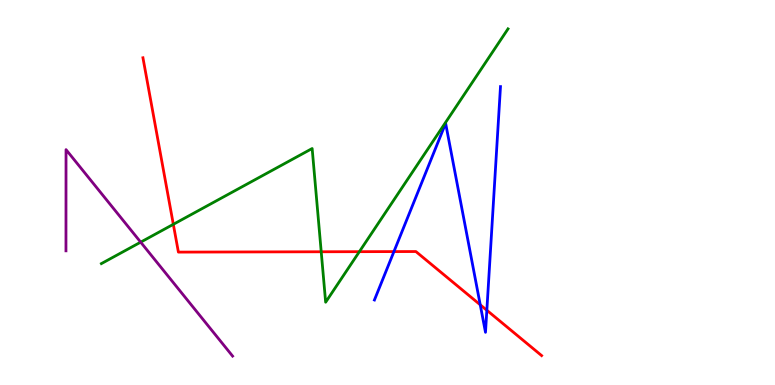[{'lines': ['blue', 'red'], 'intersections': [{'x': 5.08, 'y': 3.47}, {'x': 6.2, 'y': 2.08}, {'x': 6.28, 'y': 1.94}]}, {'lines': ['green', 'red'], 'intersections': [{'x': 2.24, 'y': 4.17}, {'x': 4.14, 'y': 3.46}, {'x': 4.64, 'y': 3.46}]}, {'lines': ['purple', 'red'], 'intersections': []}, {'lines': ['blue', 'green'], 'intersections': []}, {'lines': ['blue', 'purple'], 'intersections': []}, {'lines': ['green', 'purple'], 'intersections': [{'x': 1.82, 'y': 3.71}]}]